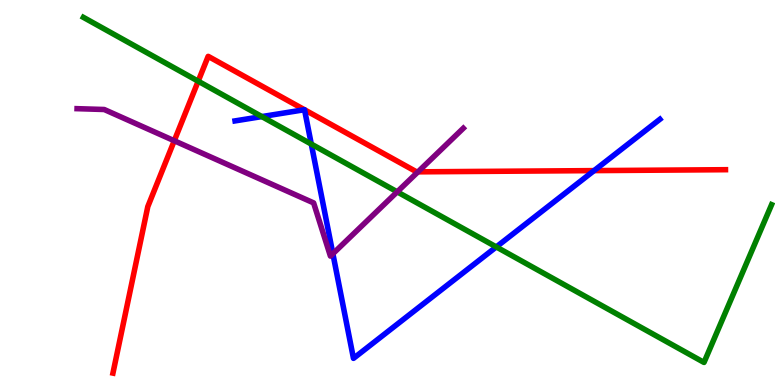[{'lines': ['blue', 'red'], 'intersections': [{'x': 3.93, 'y': 7.15}, {'x': 3.93, 'y': 7.15}, {'x': 7.67, 'y': 5.57}]}, {'lines': ['green', 'red'], 'intersections': [{'x': 2.56, 'y': 7.89}]}, {'lines': ['purple', 'red'], 'intersections': [{'x': 2.25, 'y': 6.34}, {'x': 5.39, 'y': 5.54}]}, {'lines': ['blue', 'green'], 'intersections': [{'x': 3.38, 'y': 6.97}, {'x': 4.02, 'y': 6.26}, {'x': 6.4, 'y': 3.59}]}, {'lines': ['blue', 'purple'], 'intersections': [{'x': 4.3, 'y': 3.41}]}, {'lines': ['green', 'purple'], 'intersections': [{'x': 5.13, 'y': 5.02}]}]